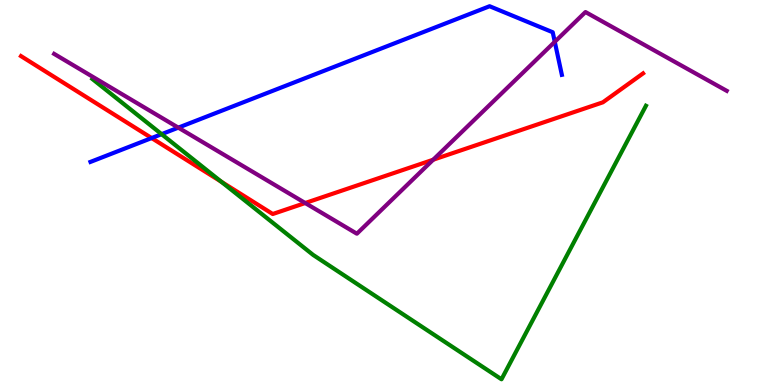[{'lines': ['blue', 'red'], 'intersections': [{'x': 1.96, 'y': 6.41}]}, {'lines': ['green', 'red'], 'intersections': [{'x': 2.86, 'y': 5.28}]}, {'lines': ['purple', 'red'], 'intersections': [{'x': 3.94, 'y': 4.73}, {'x': 5.59, 'y': 5.85}]}, {'lines': ['blue', 'green'], 'intersections': [{'x': 2.09, 'y': 6.52}]}, {'lines': ['blue', 'purple'], 'intersections': [{'x': 2.3, 'y': 6.68}, {'x': 7.16, 'y': 8.91}]}, {'lines': ['green', 'purple'], 'intersections': []}]